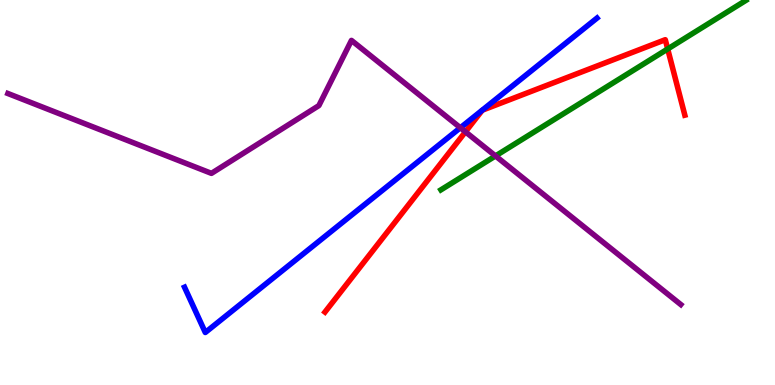[{'lines': ['blue', 'red'], 'intersections': []}, {'lines': ['green', 'red'], 'intersections': [{'x': 8.62, 'y': 8.73}]}, {'lines': ['purple', 'red'], 'intersections': [{'x': 6.01, 'y': 6.58}]}, {'lines': ['blue', 'green'], 'intersections': []}, {'lines': ['blue', 'purple'], 'intersections': [{'x': 5.94, 'y': 6.68}]}, {'lines': ['green', 'purple'], 'intersections': [{'x': 6.39, 'y': 5.95}]}]